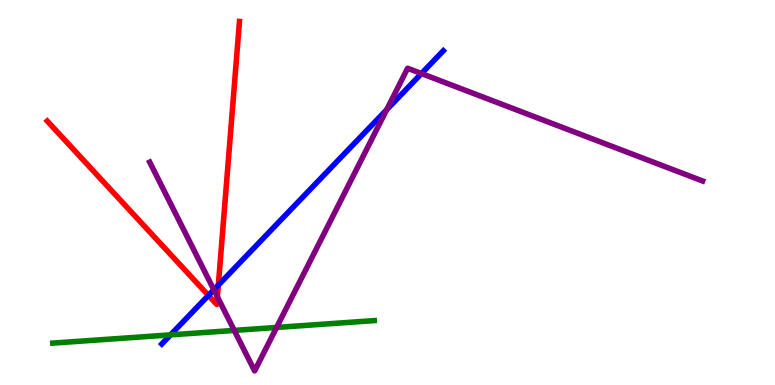[{'lines': ['blue', 'red'], 'intersections': [{'x': 2.69, 'y': 2.33}, {'x': 2.82, 'y': 2.6}]}, {'lines': ['green', 'red'], 'intersections': []}, {'lines': ['purple', 'red'], 'intersections': [{'x': 2.81, 'y': 2.29}]}, {'lines': ['blue', 'green'], 'intersections': [{'x': 2.2, 'y': 1.3}]}, {'lines': ['blue', 'purple'], 'intersections': [{'x': 2.76, 'y': 2.47}, {'x': 4.99, 'y': 7.15}, {'x': 5.44, 'y': 8.09}]}, {'lines': ['green', 'purple'], 'intersections': [{'x': 3.02, 'y': 1.42}, {'x': 3.57, 'y': 1.49}]}]